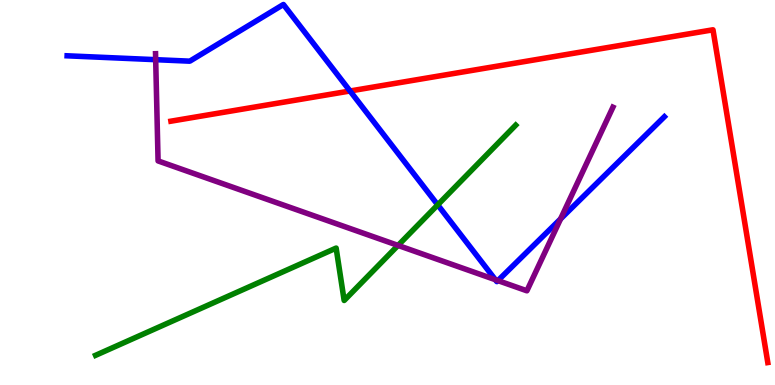[{'lines': ['blue', 'red'], 'intersections': [{'x': 4.52, 'y': 7.64}]}, {'lines': ['green', 'red'], 'intersections': []}, {'lines': ['purple', 'red'], 'intersections': []}, {'lines': ['blue', 'green'], 'intersections': [{'x': 5.65, 'y': 4.68}]}, {'lines': ['blue', 'purple'], 'intersections': [{'x': 2.01, 'y': 8.45}, {'x': 6.39, 'y': 2.74}, {'x': 6.42, 'y': 2.71}, {'x': 7.23, 'y': 4.31}]}, {'lines': ['green', 'purple'], 'intersections': [{'x': 5.14, 'y': 3.63}]}]